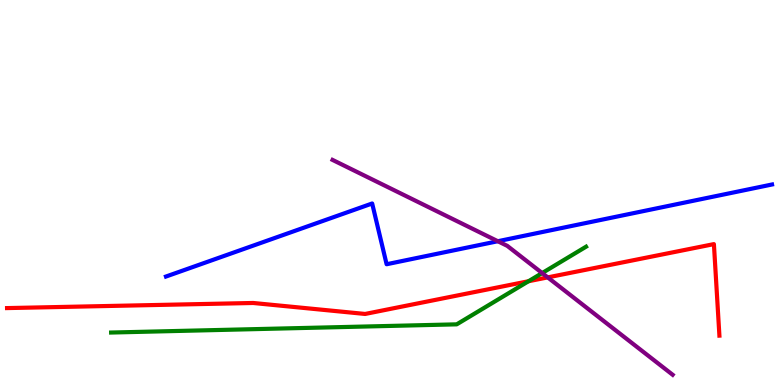[{'lines': ['blue', 'red'], 'intersections': []}, {'lines': ['green', 'red'], 'intersections': [{'x': 6.82, 'y': 2.7}]}, {'lines': ['purple', 'red'], 'intersections': [{'x': 7.07, 'y': 2.8}]}, {'lines': ['blue', 'green'], 'intersections': []}, {'lines': ['blue', 'purple'], 'intersections': [{'x': 6.42, 'y': 3.73}]}, {'lines': ['green', 'purple'], 'intersections': [{'x': 7.0, 'y': 2.91}]}]